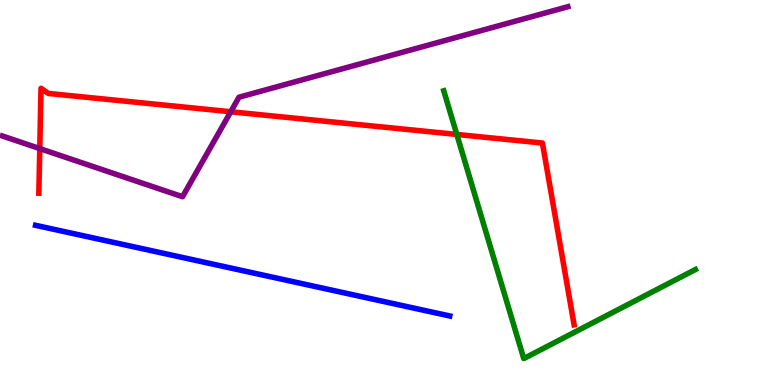[{'lines': ['blue', 'red'], 'intersections': []}, {'lines': ['green', 'red'], 'intersections': [{'x': 5.89, 'y': 6.51}]}, {'lines': ['purple', 'red'], 'intersections': [{'x': 0.513, 'y': 6.14}, {'x': 2.98, 'y': 7.1}]}, {'lines': ['blue', 'green'], 'intersections': []}, {'lines': ['blue', 'purple'], 'intersections': []}, {'lines': ['green', 'purple'], 'intersections': []}]